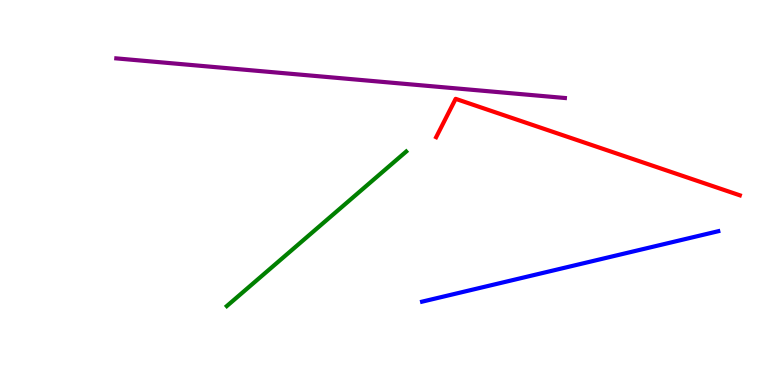[{'lines': ['blue', 'red'], 'intersections': []}, {'lines': ['green', 'red'], 'intersections': []}, {'lines': ['purple', 'red'], 'intersections': []}, {'lines': ['blue', 'green'], 'intersections': []}, {'lines': ['blue', 'purple'], 'intersections': []}, {'lines': ['green', 'purple'], 'intersections': []}]